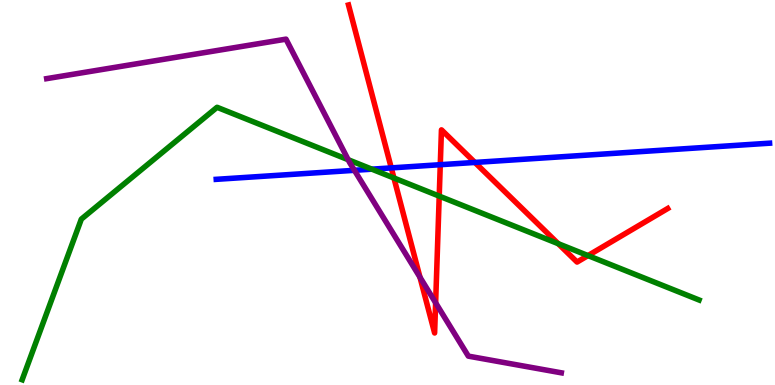[{'lines': ['blue', 'red'], 'intersections': [{'x': 5.05, 'y': 5.64}, {'x': 5.68, 'y': 5.72}, {'x': 6.13, 'y': 5.78}]}, {'lines': ['green', 'red'], 'intersections': [{'x': 5.08, 'y': 5.38}, {'x': 5.67, 'y': 4.91}, {'x': 7.2, 'y': 3.67}, {'x': 7.59, 'y': 3.36}]}, {'lines': ['purple', 'red'], 'intersections': [{'x': 5.42, 'y': 2.8}, {'x': 5.62, 'y': 2.14}]}, {'lines': ['blue', 'green'], 'intersections': [{'x': 4.8, 'y': 5.61}]}, {'lines': ['blue', 'purple'], 'intersections': [{'x': 4.57, 'y': 5.58}]}, {'lines': ['green', 'purple'], 'intersections': [{'x': 4.49, 'y': 5.85}]}]